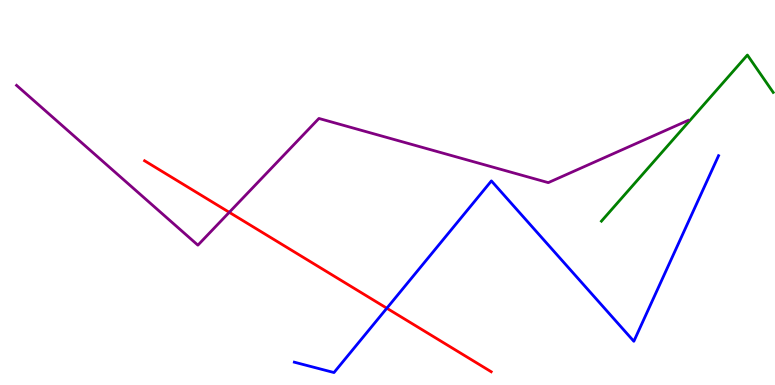[{'lines': ['blue', 'red'], 'intersections': [{'x': 4.99, 'y': 1.99}]}, {'lines': ['green', 'red'], 'intersections': []}, {'lines': ['purple', 'red'], 'intersections': [{'x': 2.96, 'y': 4.49}]}, {'lines': ['blue', 'green'], 'intersections': []}, {'lines': ['blue', 'purple'], 'intersections': []}, {'lines': ['green', 'purple'], 'intersections': []}]